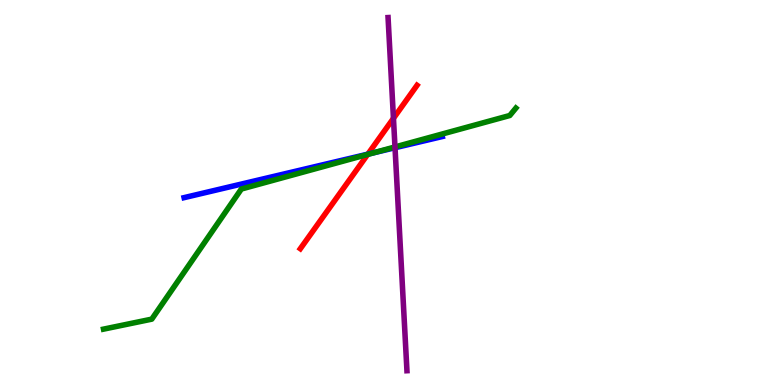[{'lines': ['blue', 'red'], 'intersections': [{'x': 4.75, 'y': 6.0}]}, {'lines': ['green', 'red'], 'intersections': [{'x': 4.74, 'y': 5.99}]}, {'lines': ['purple', 'red'], 'intersections': [{'x': 5.08, 'y': 6.93}]}, {'lines': ['blue', 'green'], 'intersections': [{'x': 4.82, 'y': 6.03}]}, {'lines': ['blue', 'purple'], 'intersections': [{'x': 5.1, 'y': 6.16}]}, {'lines': ['green', 'purple'], 'intersections': [{'x': 5.1, 'y': 6.18}]}]